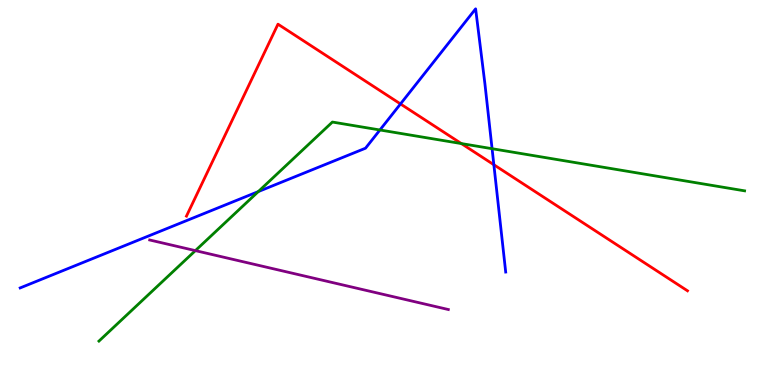[{'lines': ['blue', 'red'], 'intersections': [{'x': 5.17, 'y': 7.3}, {'x': 6.37, 'y': 5.72}]}, {'lines': ['green', 'red'], 'intersections': [{'x': 5.95, 'y': 6.27}]}, {'lines': ['purple', 'red'], 'intersections': []}, {'lines': ['blue', 'green'], 'intersections': [{'x': 3.33, 'y': 5.02}, {'x': 4.9, 'y': 6.62}, {'x': 6.35, 'y': 6.14}]}, {'lines': ['blue', 'purple'], 'intersections': []}, {'lines': ['green', 'purple'], 'intersections': [{'x': 2.52, 'y': 3.49}]}]